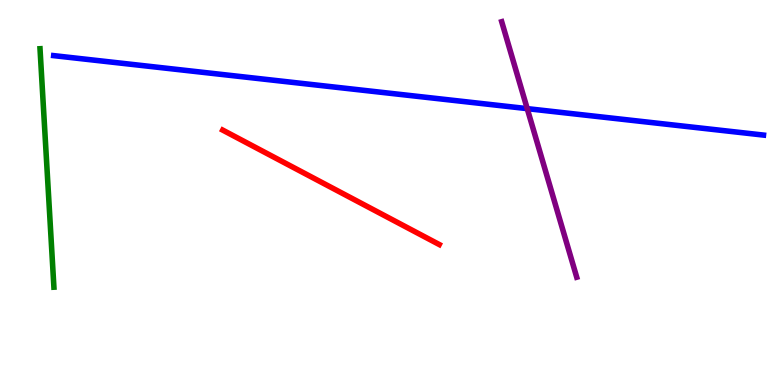[{'lines': ['blue', 'red'], 'intersections': []}, {'lines': ['green', 'red'], 'intersections': []}, {'lines': ['purple', 'red'], 'intersections': []}, {'lines': ['blue', 'green'], 'intersections': []}, {'lines': ['blue', 'purple'], 'intersections': [{'x': 6.8, 'y': 7.18}]}, {'lines': ['green', 'purple'], 'intersections': []}]